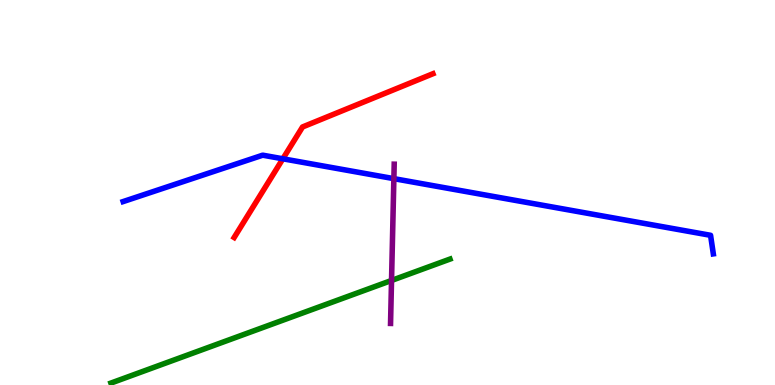[{'lines': ['blue', 'red'], 'intersections': [{'x': 3.65, 'y': 5.88}]}, {'lines': ['green', 'red'], 'intersections': []}, {'lines': ['purple', 'red'], 'intersections': []}, {'lines': ['blue', 'green'], 'intersections': []}, {'lines': ['blue', 'purple'], 'intersections': [{'x': 5.08, 'y': 5.36}]}, {'lines': ['green', 'purple'], 'intersections': [{'x': 5.05, 'y': 2.72}]}]